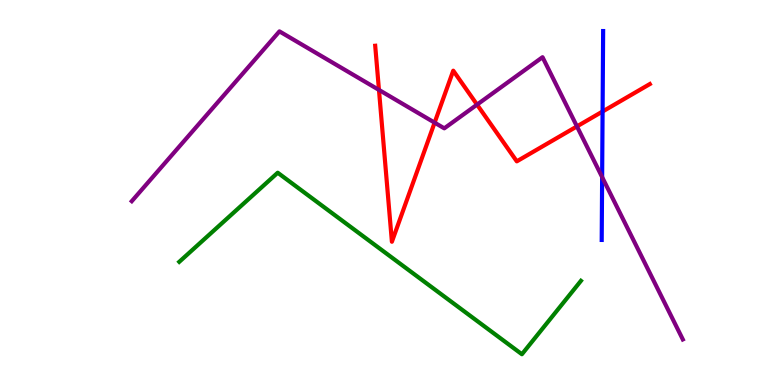[{'lines': ['blue', 'red'], 'intersections': [{'x': 7.78, 'y': 7.1}]}, {'lines': ['green', 'red'], 'intersections': []}, {'lines': ['purple', 'red'], 'intersections': [{'x': 4.89, 'y': 7.66}, {'x': 5.61, 'y': 6.81}, {'x': 6.16, 'y': 7.28}, {'x': 7.44, 'y': 6.72}]}, {'lines': ['blue', 'green'], 'intersections': []}, {'lines': ['blue', 'purple'], 'intersections': [{'x': 7.77, 'y': 5.4}]}, {'lines': ['green', 'purple'], 'intersections': []}]